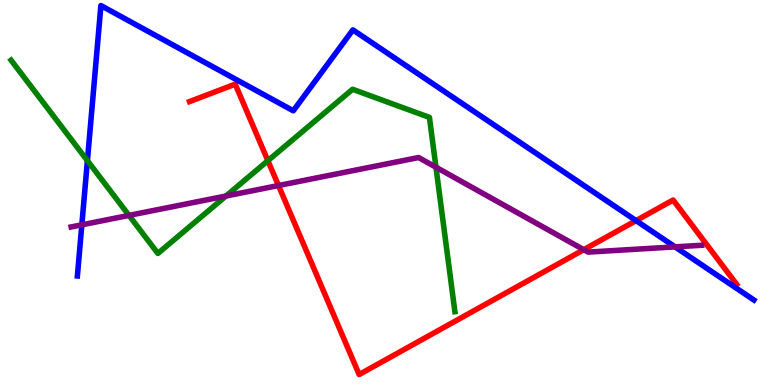[{'lines': ['blue', 'red'], 'intersections': [{'x': 8.21, 'y': 4.27}]}, {'lines': ['green', 'red'], 'intersections': [{'x': 3.46, 'y': 5.83}]}, {'lines': ['purple', 'red'], 'intersections': [{'x': 3.59, 'y': 5.18}, {'x': 7.53, 'y': 3.51}]}, {'lines': ['blue', 'green'], 'intersections': [{'x': 1.13, 'y': 5.83}]}, {'lines': ['blue', 'purple'], 'intersections': [{'x': 1.06, 'y': 4.16}, {'x': 8.71, 'y': 3.59}]}, {'lines': ['green', 'purple'], 'intersections': [{'x': 1.66, 'y': 4.41}, {'x': 2.92, 'y': 4.91}, {'x': 5.63, 'y': 5.66}]}]